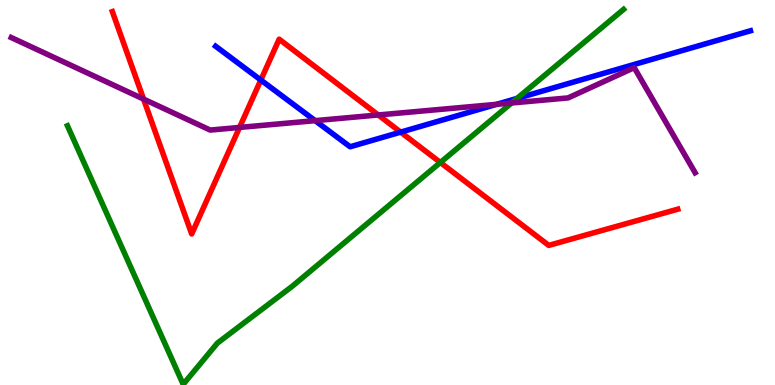[{'lines': ['blue', 'red'], 'intersections': [{'x': 3.37, 'y': 7.92}, {'x': 5.17, 'y': 6.57}]}, {'lines': ['green', 'red'], 'intersections': [{'x': 5.68, 'y': 5.78}]}, {'lines': ['purple', 'red'], 'intersections': [{'x': 1.85, 'y': 7.43}, {'x': 3.09, 'y': 6.69}, {'x': 4.88, 'y': 7.01}]}, {'lines': ['blue', 'green'], 'intersections': [{'x': 6.67, 'y': 7.44}]}, {'lines': ['blue', 'purple'], 'intersections': [{'x': 4.07, 'y': 6.87}, {'x': 6.41, 'y': 7.29}]}, {'lines': ['green', 'purple'], 'intersections': [{'x': 6.6, 'y': 7.32}]}]